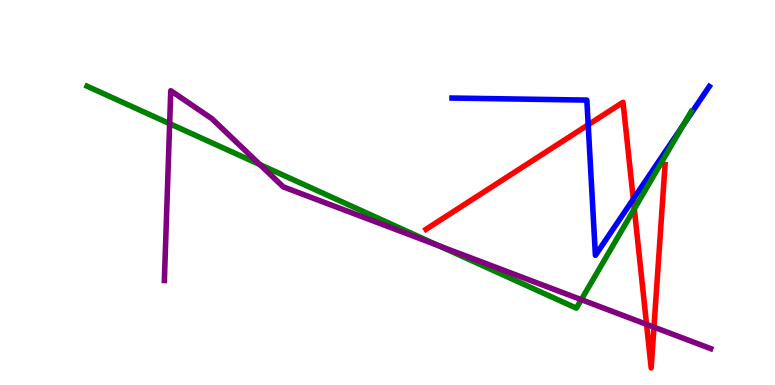[{'lines': ['blue', 'red'], 'intersections': [{'x': 7.59, 'y': 6.76}, {'x': 8.17, 'y': 4.83}]}, {'lines': ['green', 'red'], 'intersections': [{'x': 8.18, 'y': 4.57}]}, {'lines': ['purple', 'red'], 'intersections': [{'x': 8.34, 'y': 1.58}, {'x': 8.44, 'y': 1.5}]}, {'lines': ['blue', 'green'], 'intersections': [{'x': 8.82, 'y': 6.76}]}, {'lines': ['blue', 'purple'], 'intersections': []}, {'lines': ['green', 'purple'], 'intersections': [{'x': 2.19, 'y': 6.79}, {'x': 3.35, 'y': 5.72}, {'x': 5.66, 'y': 3.62}, {'x': 7.5, 'y': 2.22}]}]